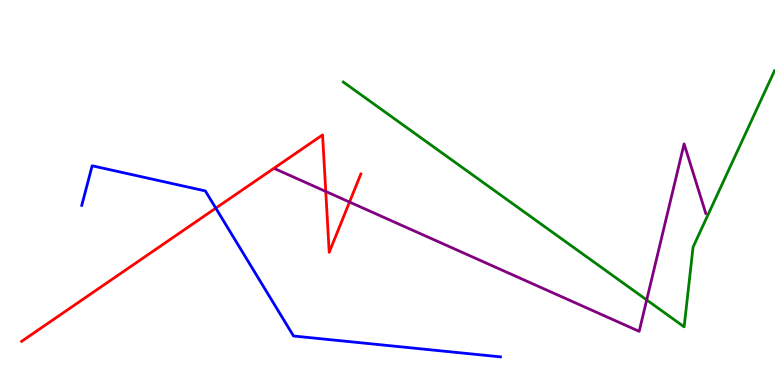[{'lines': ['blue', 'red'], 'intersections': [{'x': 2.78, 'y': 4.59}]}, {'lines': ['green', 'red'], 'intersections': []}, {'lines': ['purple', 'red'], 'intersections': [{'x': 4.2, 'y': 5.03}, {'x': 4.51, 'y': 4.75}]}, {'lines': ['blue', 'green'], 'intersections': []}, {'lines': ['blue', 'purple'], 'intersections': []}, {'lines': ['green', 'purple'], 'intersections': [{'x': 8.34, 'y': 2.21}]}]